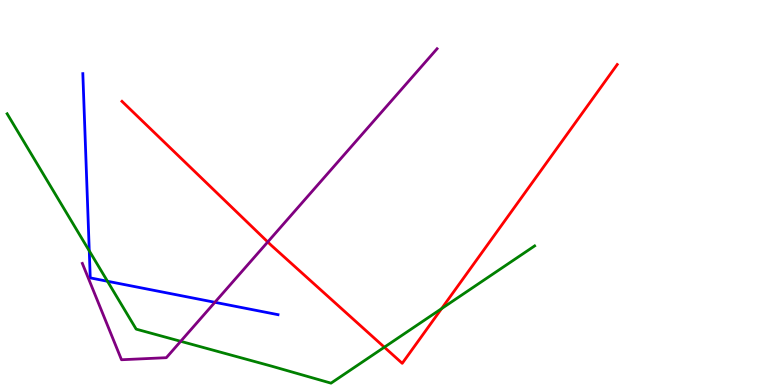[{'lines': ['blue', 'red'], 'intersections': []}, {'lines': ['green', 'red'], 'intersections': [{'x': 4.96, 'y': 0.982}, {'x': 5.7, 'y': 1.98}]}, {'lines': ['purple', 'red'], 'intersections': [{'x': 3.45, 'y': 3.72}]}, {'lines': ['blue', 'green'], 'intersections': [{'x': 1.15, 'y': 3.48}, {'x': 1.39, 'y': 2.69}]}, {'lines': ['blue', 'purple'], 'intersections': [{'x': 2.77, 'y': 2.15}]}, {'lines': ['green', 'purple'], 'intersections': [{'x': 2.33, 'y': 1.13}]}]